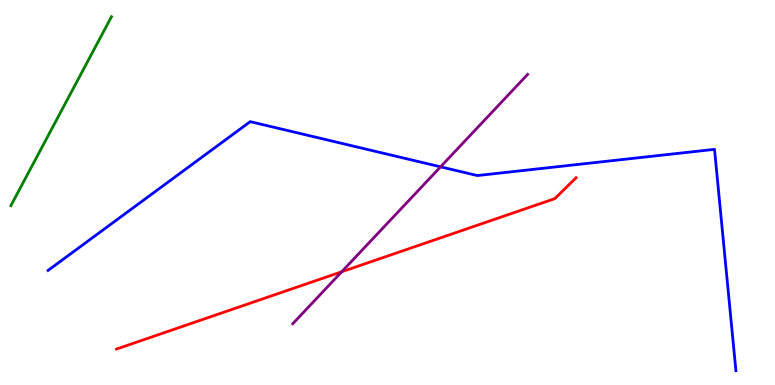[{'lines': ['blue', 'red'], 'intersections': []}, {'lines': ['green', 'red'], 'intersections': []}, {'lines': ['purple', 'red'], 'intersections': [{'x': 4.41, 'y': 2.94}]}, {'lines': ['blue', 'green'], 'intersections': []}, {'lines': ['blue', 'purple'], 'intersections': [{'x': 5.68, 'y': 5.67}]}, {'lines': ['green', 'purple'], 'intersections': []}]